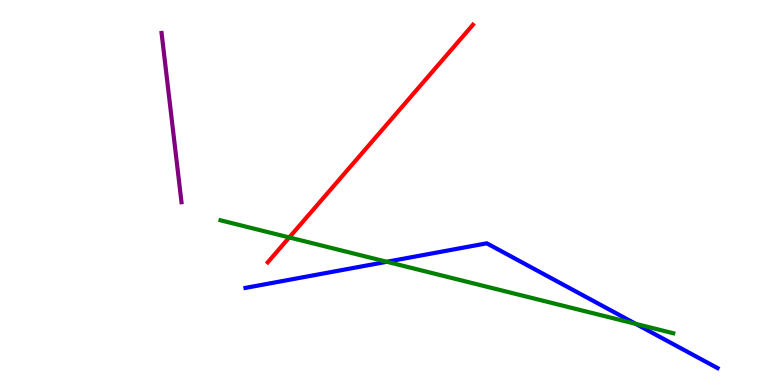[{'lines': ['blue', 'red'], 'intersections': []}, {'lines': ['green', 'red'], 'intersections': [{'x': 3.73, 'y': 3.83}]}, {'lines': ['purple', 'red'], 'intersections': []}, {'lines': ['blue', 'green'], 'intersections': [{'x': 4.99, 'y': 3.2}, {'x': 8.2, 'y': 1.59}]}, {'lines': ['blue', 'purple'], 'intersections': []}, {'lines': ['green', 'purple'], 'intersections': []}]